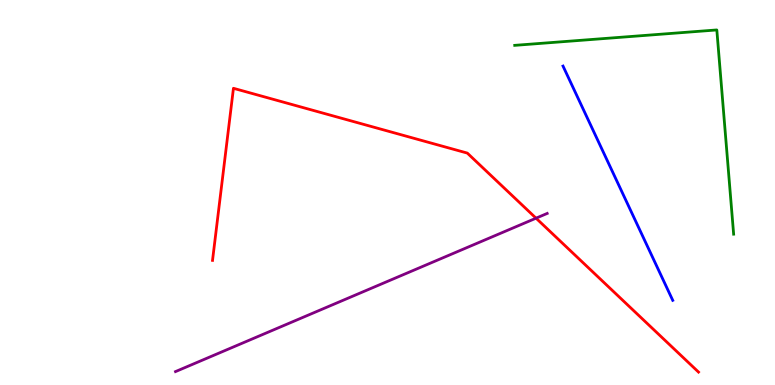[{'lines': ['blue', 'red'], 'intersections': []}, {'lines': ['green', 'red'], 'intersections': []}, {'lines': ['purple', 'red'], 'intersections': [{'x': 6.92, 'y': 4.33}]}, {'lines': ['blue', 'green'], 'intersections': []}, {'lines': ['blue', 'purple'], 'intersections': []}, {'lines': ['green', 'purple'], 'intersections': []}]